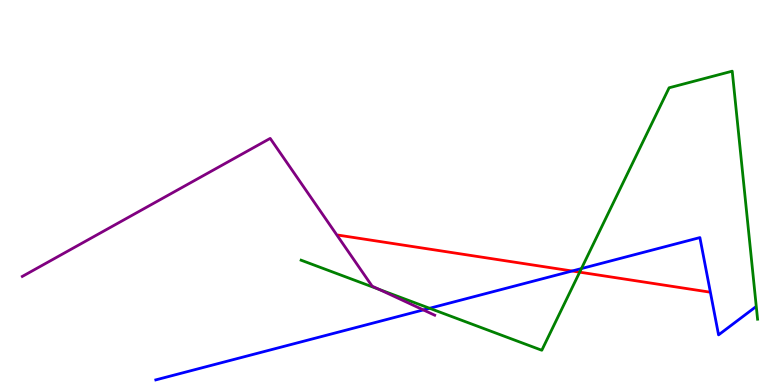[{'lines': ['blue', 'red'], 'intersections': [{'x': 7.38, 'y': 2.96}]}, {'lines': ['green', 'red'], 'intersections': [{'x': 7.48, 'y': 2.93}]}, {'lines': ['purple', 'red'], 'intersections': []}, {'lines': ['blue', 'green'], 'intersections': [{'x': 5.54, 'y': 1.99}, {'x': 7.5, 'y': 3.02}]}, {'lines': ['blue', 'purple'], 'intersections': [{'x': 5.46, 'y': 1.95}]}, {'lines': ['green', 'purple'], 'intersections': [{'x': 4.89, 'y': 2.48}]}]